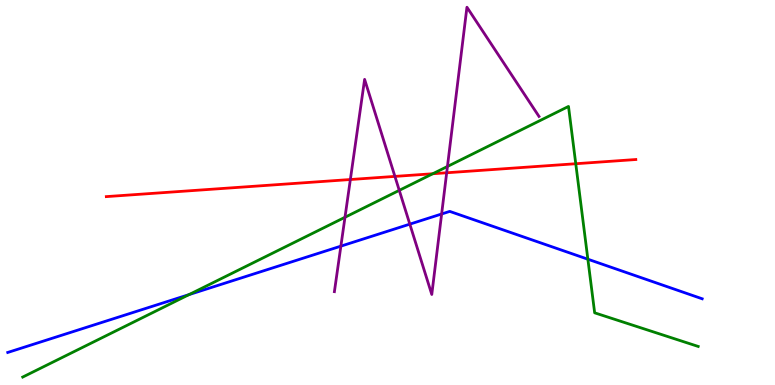[{'lines': ['blue', 'red'], 'intersections': []}, {'lines': ['green', 'red'], 'intersections': [{'x': 5.58, 'y': 5.49}, {'x': 7.43, 'y': 5.75}]}, {'lines': ['purple', 'red'], 'intersections': [{'x': 4.52, 'y': 5.34}, {'x': 5.1, 'y': 5.42}, {'x': 5.76, 'y': 5.51}]}, {'lines': ['blue', 'green'], 'intersections': [{'x': 2.44, 'y': 2.35}, {'x': 7.59, 'y': 3.27}]}, {'lines': ['blue', 'purple'], 'intersections': [{'x': 4.4, 'y': 3.61}, {'x': 5.29, 'y': 4.18}, {'x': 5.7, 'y': 4.44}]}, {'lines': ['green', 'purple'], 'intersections': [{'x': 4.45, 'y': 4.36}, {'x': 5.15, 'y': 5.06}, {'x': 5.77, 'y': 5.68}]}]